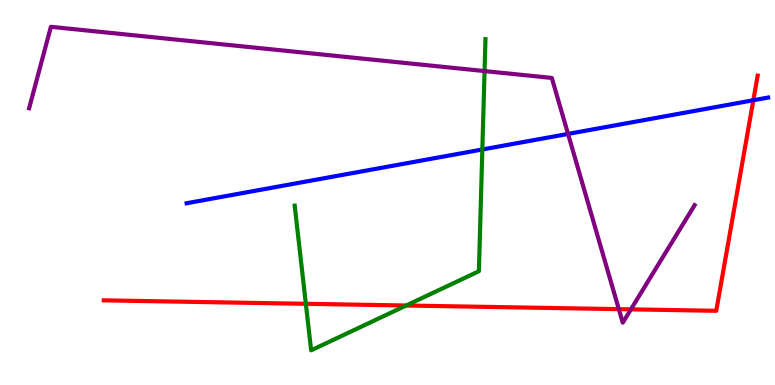[{'lines': ['blue', 'red'], 'intersections': [{'x': 9.72, 'y': 7.4}]}, {'lines': ['green', 'red'], 'intersections': [{'x': 3.95, 'y': 2.11}, {'x': 5.24, 'y': 2.06}]}, {'lines': ['purple', 'red'], 'intersections': [{'x': 7.98, 'y': 1.97}, {'x': 8.14, 'y': 1.96}]}, {'lines': ['blue', 'green'], 'intersections': [{'x': 6.22, 'y': 6.12}]}, {'lines': ['blue', 'purple'], 'intersections': [{'x': 7.33, 'y': 6.52}]}, {'lines': ['green', 'purple'], 'intersections': [{'x': 6.25, 'y': 8.15}]}]